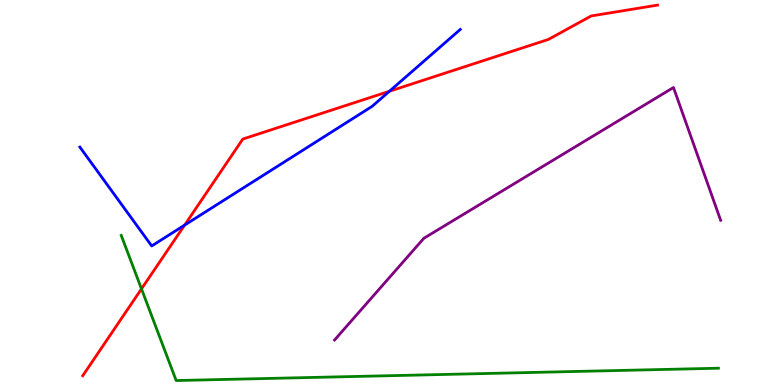[{'lines': ['blue', 'red'], 'intersections': [{'x': 2.38, 'y': 4.15}, {'x': 5.02, 'y': 7.63}]}, {'lines': ['green', 'red'], 'intersections': [{'x': 1.83, 'y': 2.5}]}, {'lines': ['purple', 'red'], 'intersections': []}, {'lines': ['blue', 'green'], 'intersections': []}, {'lines': ['blue', 'purple'], 'intersections': []}, {'lines': ['green', 'purple'], 'intersections': []}]